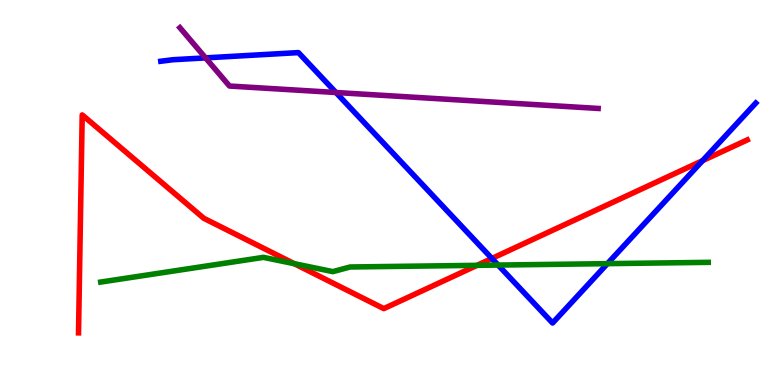[{'lines': ['blue', 'red'], 'intersections': [{'x': 6.35, 'y': 3.29}, {'x': 9.07, 'y': 5.83}]}, {'lines': ['green', 'red'], 'intersections': [{'x': 3.8, 'y': 3.15}, {'x': 6.16, 'y': 3.11}]}, {'lines': ['purple', 'red'], 'intersections': []}, {'lines': ['blue', 'green'], 'intersections': [{'x': 6.43, 'y': 3.12}, {'x': 7.84, 'y': 3.15}]}, {'lines': ['blue', 'purple'], 'intersections': [{'x': 2.65, 'y': 8.5}, {'x': 4.33, 'y': 7.6}]}, {'lines': ['green', 'purple'], 'intersections': []}]